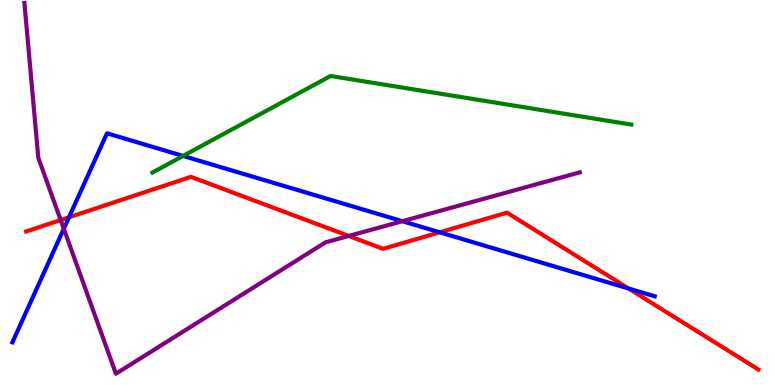[{'lines': ['blue', 'red'], 'intersections': [{'x': 0.89, 'y': 4.36}, {'x': 5.67, 'y': 3.97}, {'x': 8.11, 'y': 2.51}]}, {'lines': ['green', 'red'], 'intersections': []}, {'lines': ['purple', 'red'], 'intersections': [{'x': 0.783, 'y': 4.29}, {'x': 4.5, 'y': 3.87}]}, {'lines': ['blue', 'green'], 'intersections': [{'x': 2.36, 'y': 5.95}]}, {'lines': ['blue', 'purple'], 'intersections': [{'x': 0.823, 'y': 4.06}, {'x': 5.19, 'y': 4.25}]}, {'lines': ['green', 'purple'], 'intersections': []}]